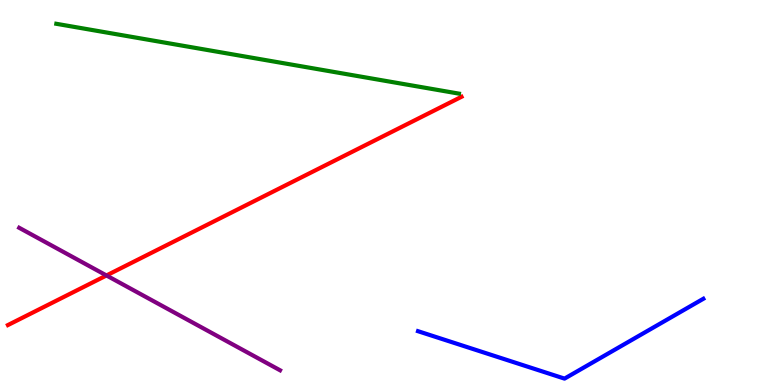[{'lines': ['blue', 'red'], 'intersections': []}, {'lines': ['green', 'red'], 'intersections': []}, {'lines': ['purple', 'red'], 'intersections': [{'x': 1.37, 'y': 2.85}]}, {'lines': ['blue', 'green'], 'intersections': []}, {'lines': ['blue', 'purple'], 'intersections': []}, {'lines': ['green', 'purple'], 'intersections': []}]